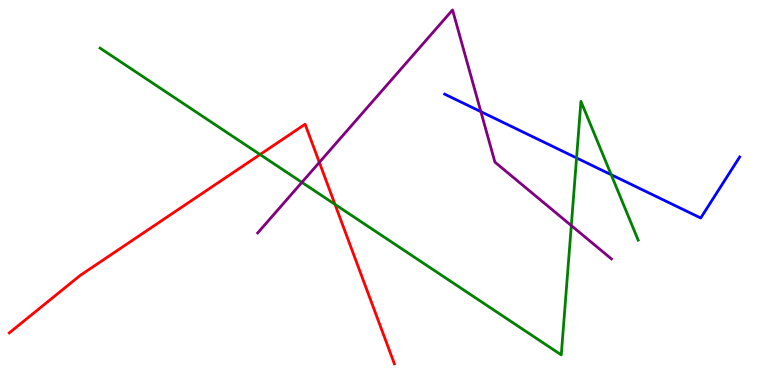[{'lines': ['blue', 'red'], 'intersections': []}, {'lines': ['green', 'red'], 'intersections': [{'x': 3.36, 'y': 5.99}, {'x': 4.32, 'y': 4.69}]}, {'lines': ['purple', 'red'], 'intersections': [{'x': 4.12, 'y': 5.78}]}, {'lines': ['blue', 'green'], 'intersections': [{'x': 7.44, 'y': 5.9}, {'x': 7.89, 'y': 5.46}]}, {'lines': ['blue', 'purple'], 'intersections': [{'x': 6.2, 'y': 7.1}]}, {'lines': ['green', 'purple'], 'intersections': [{'x': 3.9, 'y': 5.26}, {'x': 7.37, 'y': 4.14}]}]